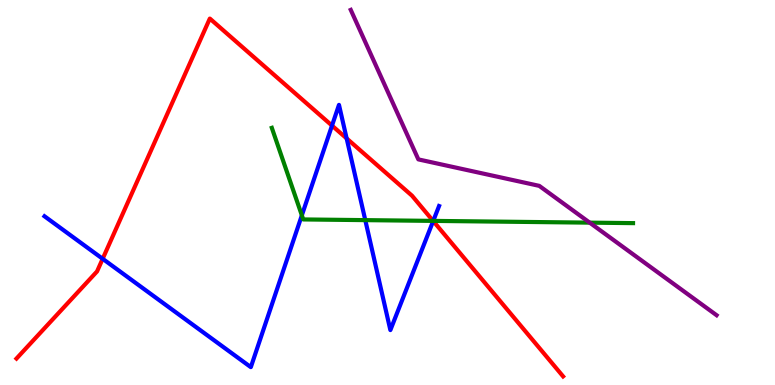[{'lines': ['blue', 'red'], 'intersections': [{'x': 1.32, 'y': 3.28}, {'x': 4.28, 'y': 6.74}, {'x': 4.47, 'y': 6.4}, {'x': 5.59, 'y': 4.26}]}, {'lines': ['green', 'red'], 'intersections': [{'x': 5.59, 'y': 4.26}]}, {'lines': ['purple', 'red'], 'intersections': []}, {'lines': ['blue', 'green'], 'intersections': [{'x': 3.89, 'y': 4.41}, {'x': 4.71, 'y': 4.28}, {'x': 5.59, 'y': 4.26}]}, {'lines': ['blue', 'purple'], 'intersections': []}, {'lines': ['green', 'purple'], 'intersections': [{'x': 7.61, 'y': 4.22}]}]